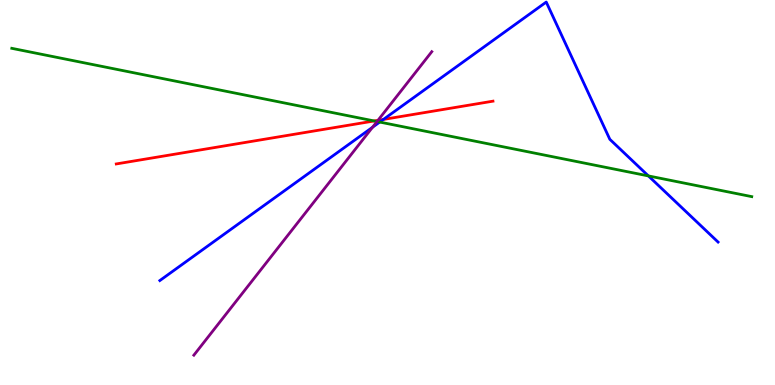[{'lines': ['blue', 'red'], 'intersections': [{'x': 4.95, 'y': 6.9}]}, {'lines': ['green', 'red'], 'intersections': [{'x': 4.83, 'y': 6.86}]}, {'lines': ['purple', 'red'], 'intersections': [{'x': 4.88, 'y': 6.87}]}, {'lines': ['blue', 'green'], 'intersections': [{'x': 4.9, 'y': 6.83}, {'x': 8.37, 'y': 5.43}]}, {'lines': ['blue', 'purple'], 'intersections': [{'x': 4.81, 'y': 6.69}]}, {'lines': ['green', 'purple'], 'intersections': [{'x': 4.86, 'y': 6.84}]}]